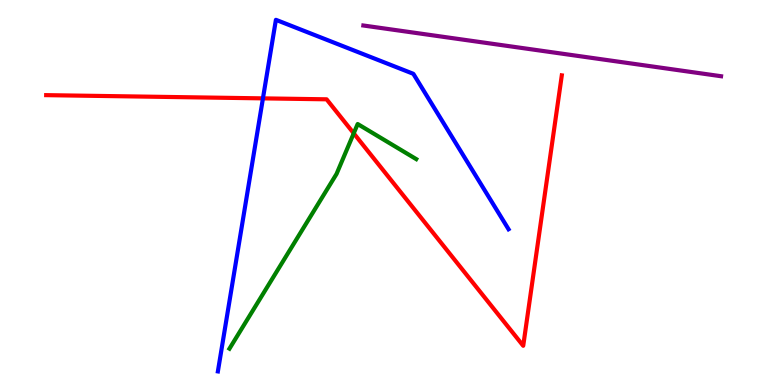[{'lines': ['blue', 'red'], 'intersections': [{'x': 3.39, 'y': 7.45}]}, {'lines': ['green', 'red'], 'intersections': [{'x': 4.56, 'y': 6.54}]}, {'lines': ['purple', 'red'], 'intersections': []}, {'lines': ['blue', 'green'], 'intersections': []}, {'lines': ['blue', 'purple'], 'intersections': []}, {'lines': ['green', 'purple'], 'intersections': []}]